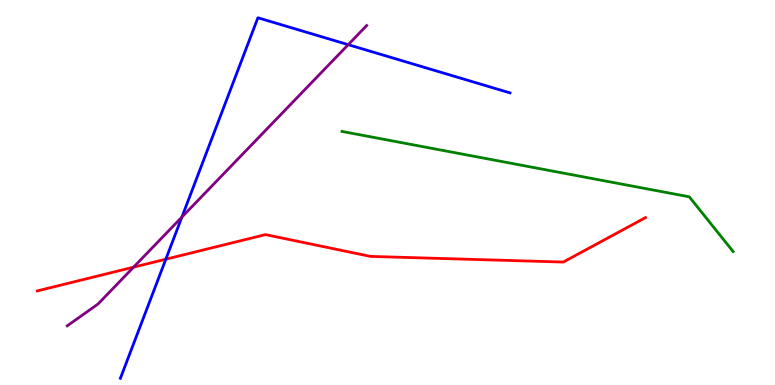[{'lines': ['blue', 'red'], 'intersections': [{'x': 2.14, 'y': 3.27}]}, {'lines': ['green', 'red'], 'intersections': []}, {'lines': ['purple', 'red'], 'intersections': [{'x': 1.72, 'y': 3.06}]}, {'lines': ['blue', 'green'], 'intersections': []}, {'lines': ['blue', 'purple'], 'intersections': [{'x': 2.35, 'y': 4.36}, {'x': 4.49, 'y': 8.84}]}, {'lines': ['green', 'purple'], 'intersections': []}]